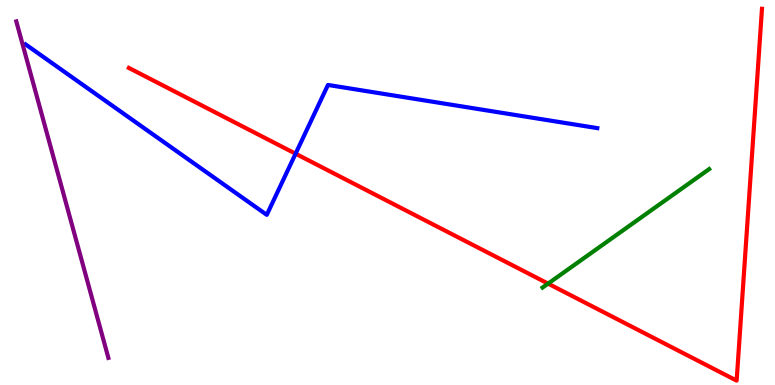[{'lines': ['blue', 'red'], 'intersections': [{'x': 3.81, 'y': 6.01}]}, {'lines': ['green', 'red'], 'intersections': [{'x': 7.07, 'y': 2.63}]}, {'lines': ['purple', 'red'], 'intersections': []}, {'lines': ['blue', 'green'], 'intersections': []}, {'lines': ['blue', 'purple'], 'intersections': []}, {'lines': ['green', 'purple'], 'intersections': []}]